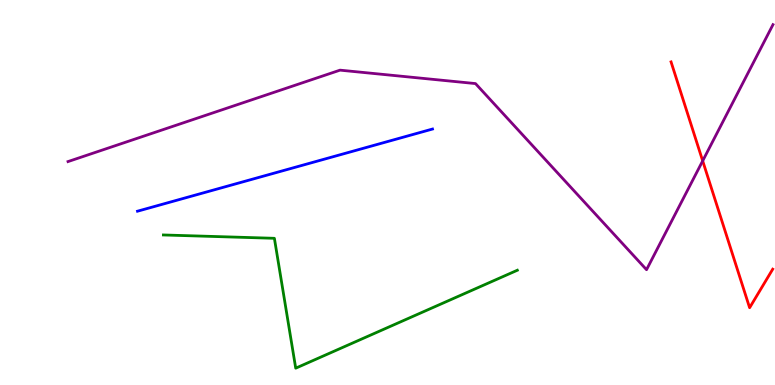[{'lines': ['blue', 'red'], 'intersections': []}, {'lines': ['green', 'red'], 'intersections': []}, {'lines': ['purple', 'red'], 'intersections': [{'x': 9.07, 'y': 5.82}]}, {'lines': ['blue', 'green'], 'intersections': []}, {'lines': ['blue', 'purple'], 'intersections': []}, {'lines': ['green', 'purple'], 'intersections': []}]